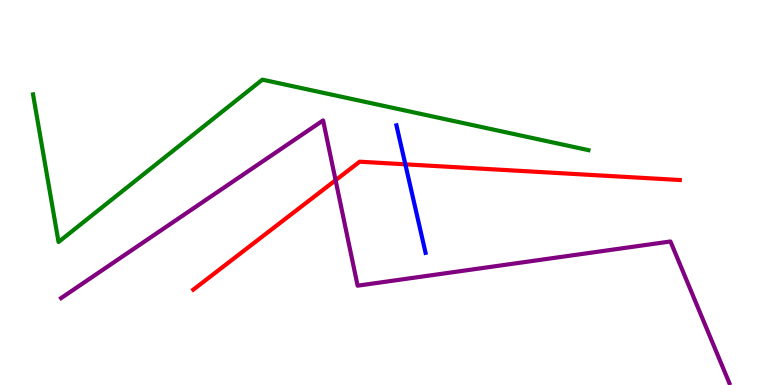[{'lines': ['blue', 'red'], 'intersections': [{'x': 5.23, 'y': 5.73}]}, {'lines': ['green', 'red'], 'intersections': []}, {'lines': ['purple', 'red'], 'intersections': [{'x': 4.33, 'y': 5.32}]}, {'lines': ['blue', 'green'], 'intersections': []}, {'lines': ['blue', 'purple'], 'intersections': []}, {'lines': ['green', 'purple'], 'intersections': []}]